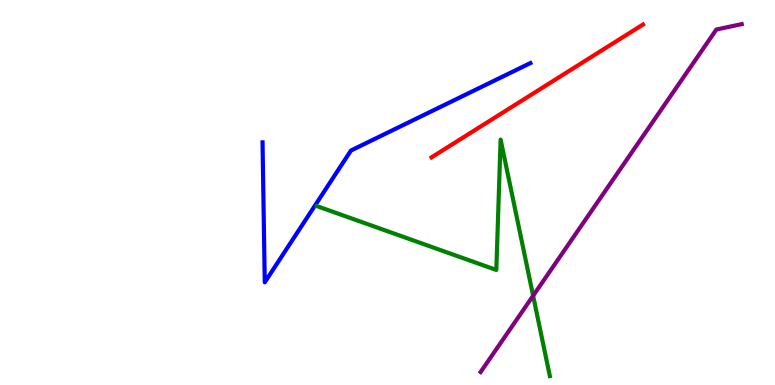[{'lines': ['blue', 'red'], 'intersections': []}, {'lines': ['green', 'red'], 'intersections': []}, {'lines': ['purple', 'red'], 'intersections': []}, {'lines': ['blue', 'green'], 'intersections': []}, {'lines': ['blue', 'purple'], 'intersections': []}, {'lines': ['green', 'purple'], 'intersections': [{'x': 6.88, 'y': 2.32}]}]